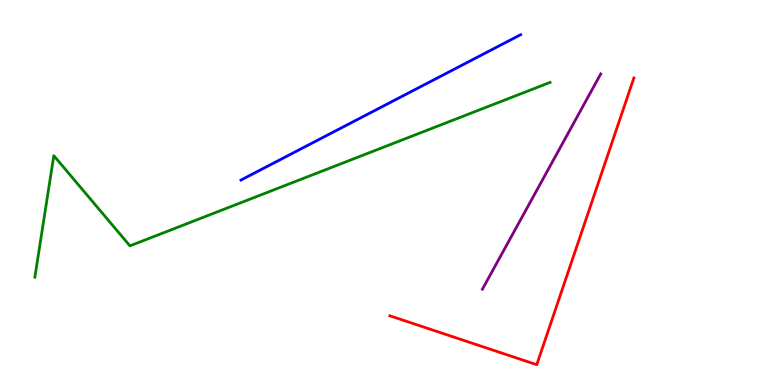[{'lines': ['blue', 'red'], 'intersections': []}, {'lines': ['green', 'red'], 'intersections': []}, {'lines': ['purple', 'red'], 'intersections': []}, {'lines': ['blue', 'green'], 'intersections': []}, {'lines': ['blue', 'purple'], 'intersections': []}, {'lines': ['green', 'purple'], 'intersections': []}]